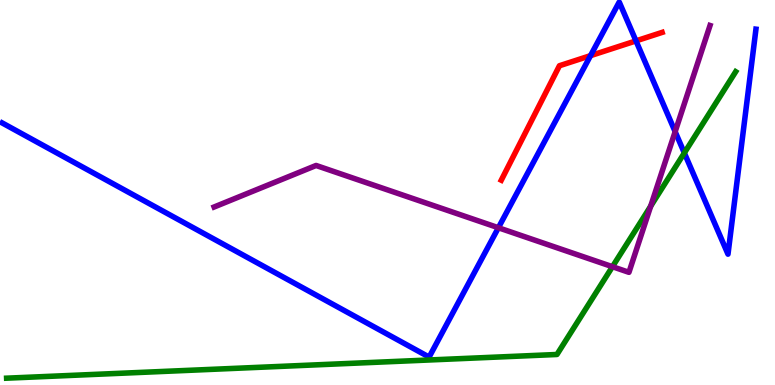[{'lines': ['blue', 'red'], 'intersections': [{'x': 7.62, 'y': 8.55}, {'x': 8.21, 'y': 8.94}]}, {'lines': ['green', 'red'], 'intersections': []}, {'lines': ['purple', 'red'], 'intersections': []}, {'lines': ['blue', 'green'], 'intersections': [{'x': 8.83, 'y': 6.03}]}, {'lines': ['blue', 'purple'], 'intersections': [{'x': 6.43, 'y': 4.08}, {'x': 8.71, 'y': 6.58}]}, {'lines': ['green', 'purple'], 'intersections': [{'x': 7.9, 'y': 3.07}, {'x': 8.4, 'y': 4.64}]}]